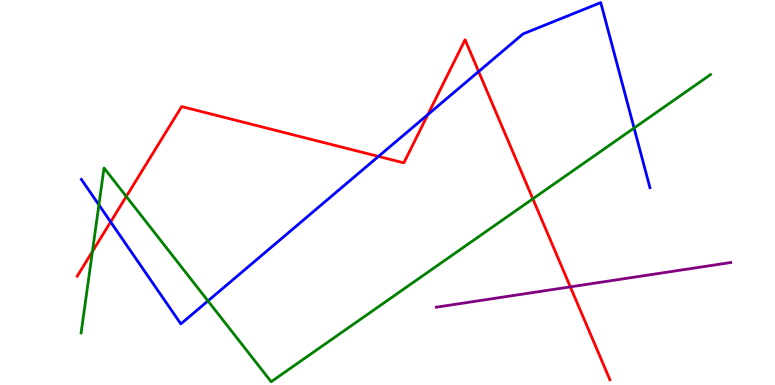[{'lines': ['blue', 'red'], 'intersections': [{'x': 1.43, 'y': 4.24}, {'x': 4.88, 'y': 5.94}, {'x': 5.52, 'y': 7.02}, {'x': 6.18, 'y': 8.14}]}, {'lines': ['green', 'red'], 'intersections': [{'x': 1.19, 'y': 3.47}, {'x': 1.63, 'y': 4.9}, {'x': 6.88, 'y': 4.84}]}, {'lines': ['purple', 'red'], 'intersections': [{'x': 7.36, 'y': 2.55}]}, {'lines': ['blue', 'green'], 'intersections': [{'x': 1.28, 'y': 4.68}, {'x': 2.68, 'y': 2.18}, {'x': 8.18, 'y': 6.67}]}, {'lines': ['blue', 'purple'], 'intersections': []}, {'lines': ['green', 'purple'], 'intersections': []}]